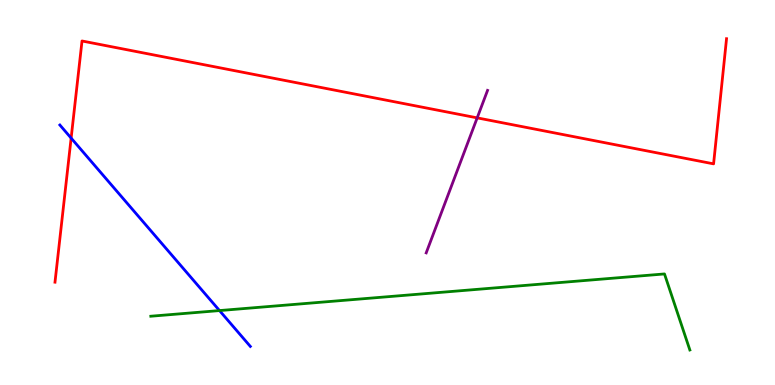[{'lines': ['blue', 'red'], 'intersections': [{'x': 0.918, 'y': 6.41}]}, {'lines': ['green', 'red'], 'intersections': []}, {'lines': ['purple', 'red'], 'intersections': [{'x': 6.16, 'y': 6.94}]}, {'lines': ['blue', 'green'], 'intersections': [{'x': 2.83, 'y': 1.93}]}, {'lines': ['blue', 'purple'], 'intersections': []}, {'lines': ['green', 'purple'], 'intersections': []}]